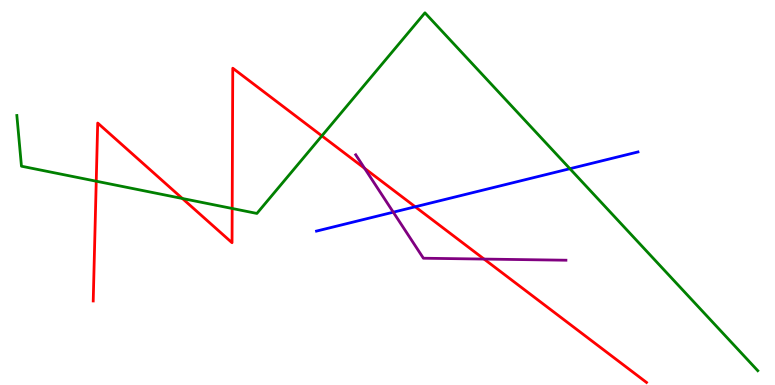[{'lines': ['blue', 'red'], 'intersections': [{'x': 5.36, 'y': 4.63}]}, {'lines': ['green', 'red'], 'intersections': [{'x': 1.24, 'y': 5.29}, {'x': 2.35, 'y': 4.84}, {'x': 3.0, 'y': 4.59}, {'x': 4.15, 'y': 6.47}]}, {'lines': ['purple', 'red'], 'intersections': [{'x': 4.7, 'y': 5.63}, {'x': 6.25, 'y': 3.27}]}, {'lines': ['blue', 'green'], 'intersections': [{'x': 7.35, 'y': 5.62}]}, {'lines': ['blue', 'purple'], 'intersections': [{'x': 5.07, 'y': 4.49}]}, {'lines': ['green', 'purple'], 'intersections': []}]